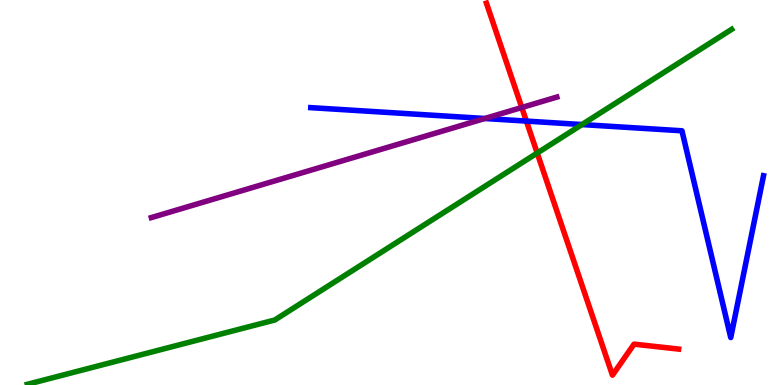[{'lines': ['blue', 'red'], 'intersections': [{'x': 6.79, 'y': 6.85}]}, {'lines': ['green', 'red'], 'intersections': [{'x': 6.93, 'y': 6.02}]}, {'lines': ['purple', 'red'], 'intersections': [{'x': 6.73, 'y': 7.21}]}, {'lines': ['blue', 'green'], 'intersections': [{'x': 7.51, 'y': 6.76}]}, {'lines': ['blue', 'purple'], 'intersections': [{'x': 6.26, 'y': 6.92}]}, {'lines': ['green', 'purple'], 'intersections': []}]